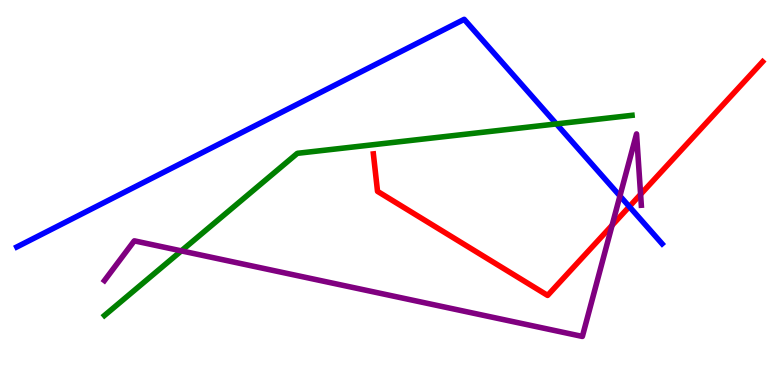[{'lines': ['blue', 'red'], 'intersections': [{'x': 8.12, 'y': 4.63}]}, {'lines': ['green', 'red'], 'intersections': []}, {'lines': ['purple', 'red'], 'intersections': [{'x': 7.9, 'y': 4.15}, {'x': 8.27, 'y': 4.95}]}, {'lines': ['blue', 'green'], 'intersections': [{'x': 7.18, 'y': 6.78}]}, {'lines': ['blue', 'purple'], 'intersections': [{'x': 8.0, 'y': 4.91}]}, {'lines': ['green', 'purple'], 'intersections': [{'x': 2.34, 'y': 3.48}]}]